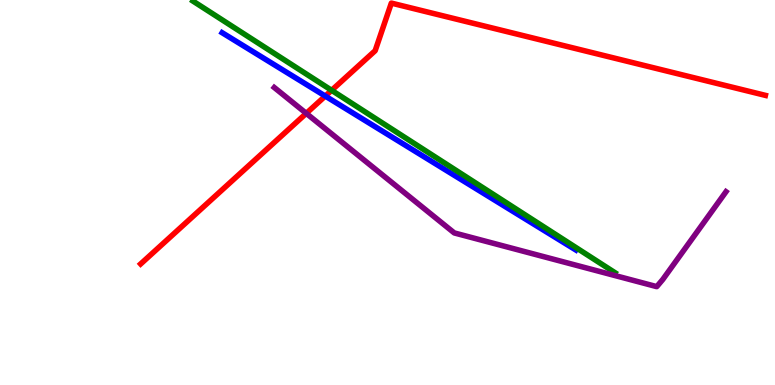[{'lines': ['blue', 'red'], 'intersections': [{'x': 4.2, 'y': 7.5}]}, {'lines': ['green', 'red'], 'intersections': [{'x': 4.28, 'y': 7.65}]}, {'lines': ['purple', 'red'], 'intersections': [{'x': 3.95, 'y': 7.06}]}, {'lines': ['blue', 'green'], 'intersections': []}, {'lines': ['blue', 'purple'], 'intersections': []}, {'lines': ['green', 'purple'], 'intersections': []}]